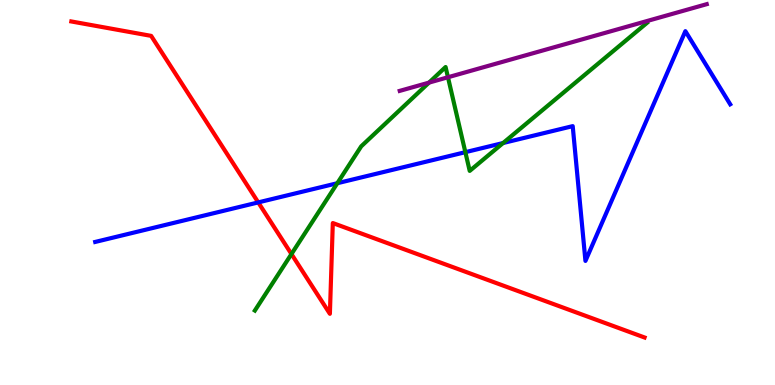[{'lines': ['blue', 'red'], 'intersections': [{'x': 3.33, 'y': 4.74}]}, {'lines': ['green', 'red'], 'intersections': [{'x': 3.76, 'y': 3.4}]}, {'lines': ['purple', 'red'], 'intersections': []}, {'lines': ['blue', 'green'], 'intersections': [{'x': 4.35, 'y': 5.24}, {'x': 6.0, 'y': 6.05}, {'x': 6.49, 'y': 6.29}]}, {'lines': ['blue', 'purple'], 'intersections': []}, {'lines': ['green', 'purple'], 'intersections': [{'x': 5.54, 'y': 7.85}, {'x': 5.78, 'y': 7.99}]}]